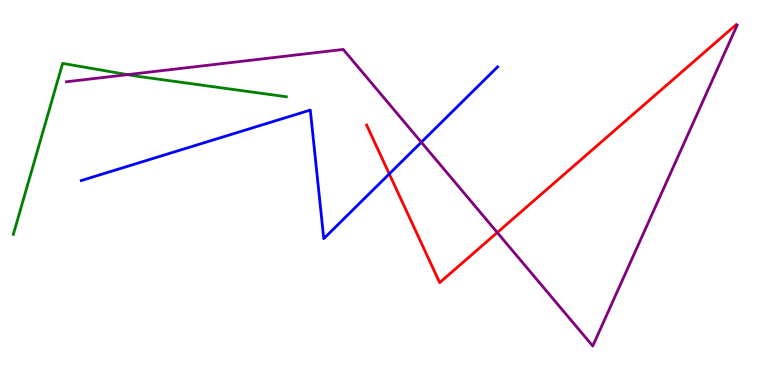[{'lines': ['blue', 'red'], 'intersections': [{'x': 5.02, 'y': 5.48}]}, {'lines': ['green', 'red'], 'intersections': []}, {'lines': ['purple', 'red'], 'intersections': [{'x': 6.42, 'y': 3.96}]}, {'lines': ['blue', 'green'], 'intersections': []}, {'lines': ['blue', 'purple'], 'intersections': [{'x': 5.44, 'y': 6.31}]}, {'lines': ['green', 'purple'], 'intersections': [{'x': 1.65, 'y': 8.06}]}]